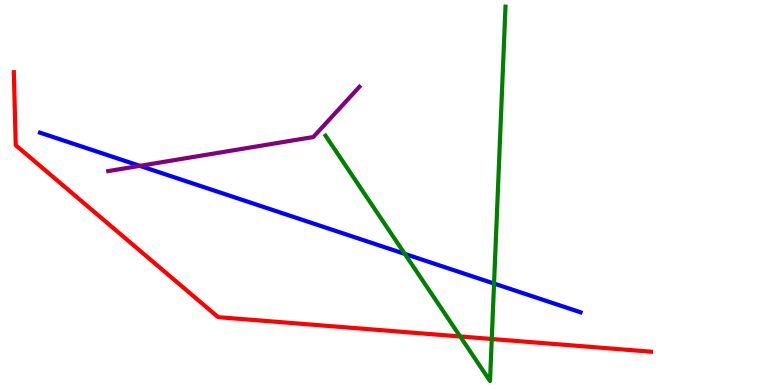[{'lines': ['blue', 'red'], 'intersections': []}, {'lines': ['green', 'red'], 'intersections': [{'x': 5.94, 'y': 1.26}, {'x': 6.35, 'y': 1.19}]}, {'lines': ['purple', 'red'], 'intersections': []}, {'lines': ['blue', 'green'], 'intersections': [{'x': 5.22, 'y': 3.41}, {'x': 6.37, 'y': 2.64}]}, {'lines': ['blue', 'purple'], 'intersections': [{'x': 1.8, 'y': 5.69}]}, {'lines': ['green', 'purple'], 'intersections': []}]